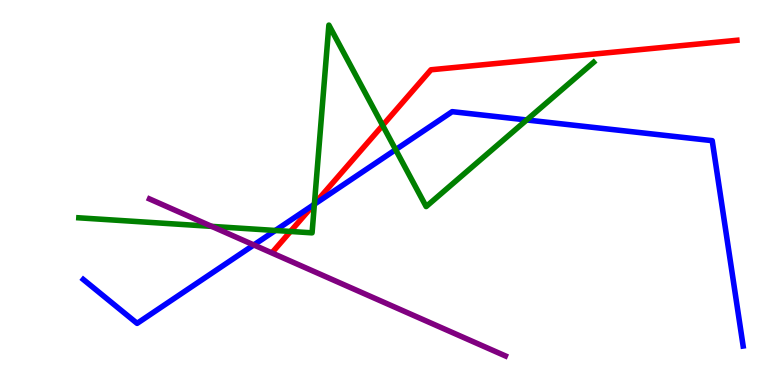[{'lines': ['blue', 'red'], 'intersections': [{'x': 4.05, 'y': 4.68}]}, {'lines': ['green', 'red'], 'intersections': [{'x': 3.75, 'y': 3.99}, {'x': 4.06, 'y': 4.7}, {'x': 4.94, 'y': 6.74}]}, {'lines': ['purple', 'red'], 'intersections': []}, {'lines': ['blue', 'green'], 'intersections': [{'x': 3.55, 'y': 4.01}, {'x': 4.06, 'y': 4.69}, {'x': 5.11, 'y': 6.11}, {'x': 6.8, 'y': 6.88}]}, {'lines': ['blue', 'purple'], 'intersections': [{'x': 3.27, 'y': 3.64}]}, {'lines': ['green', 'purple'], 'intersections': [{'x': 2.73, 'y': 4.12}]}]